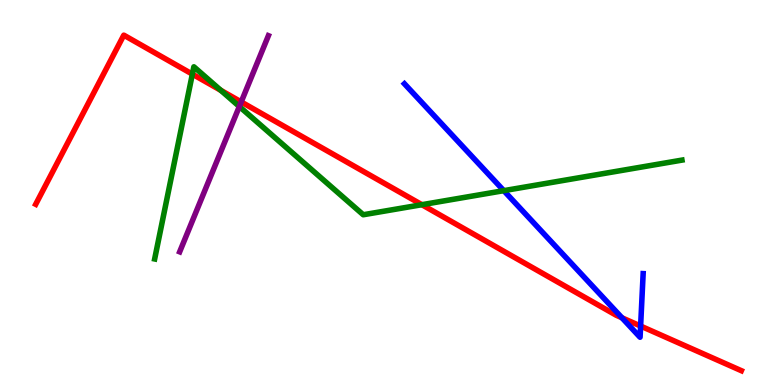[{'lines': ['blue', 'red'], 'intersections': [{'x': 8.03, 'y': 1.75}, {'x': 8.27, 'y': 1.53}]}, {'lines': ['green', 'red'], 'intersections': [{'x': 2.48, 'y': 8.07}, {'x': 2.85, 'y': 7.65}, {'x': 5.44, 'y': 4.68}]}, {'lines': ['purple', 'red'], 'intersections': [{'x': 3.11, 'y': 7.35}]}, {'lines': ['blue', 'green'], 'intersections': [{'x': 6.5, 'y': 5.05}]}, {'lines': ['blue', 'purple'], 'intersections': []}, {'lines': ['green', 'purple'], 'intersections': [{'x': 3.09, 'y': 7.23}]}]